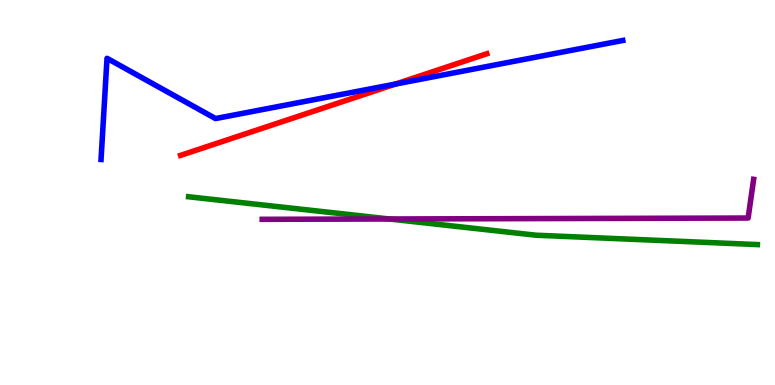[{'lines': ['blue', 'red'], 'intersections': [{'x': 5.1, 'y': 7.82}]}, {'lines': ['green', 'red'], 'intersections': []}, {'lines': ['purple', 'red'], 'intersections': []}, {'lines': ['blue', 'green'], 'intersections': []}, {'lines': ['blue', 'purple'], 'intersections': []}, {'lines': ['green', 'purple'], 'intersections': [{'x': 5.02, 'y': 4.31}]}]